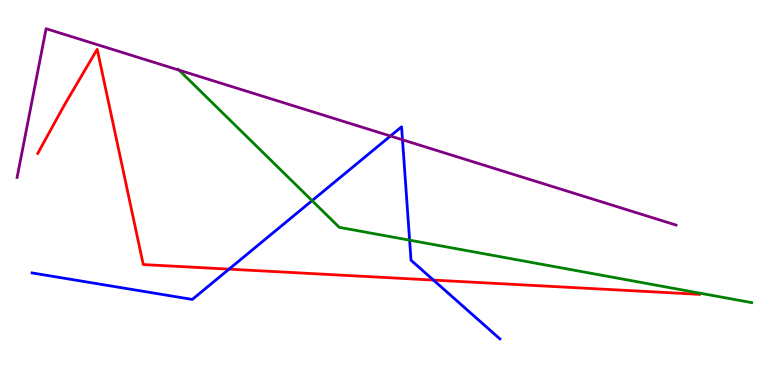[{'lines': ['blue', 'red'], 'intersections': [{'x': 2.96, 'y': 3.01}, {'x': 5.59, 'y': 2.72}]}, {'lines': ['green', 'red'], 'intersections': []}, {'lines': ['purple', 'red'], 'intersections': []}, {'lines': ['blue', 'green'], 'intersections': [{'x': 4.03, 'y': 4.79}, {'x': 5.29, 'y': 3.76}]}, {'lines': ['blue', 'purple'], 'intersections': [{'x': 5.04, 'y': 6.47}, {'x': 5.19, 'y': 6.37}]}, {'lines': ['green', 'purple'], 'intersections': [{'x': 2.31, 'y': 8.18}]}]